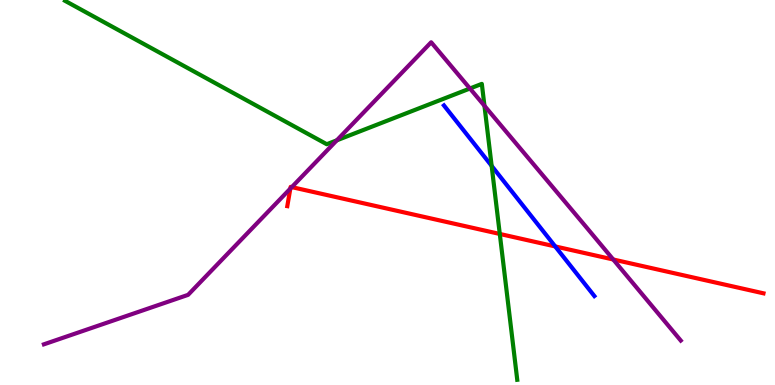[{'lines': ['blue', 'red'], 'intersections': [{'x': 7.16, 'y': 3.6}]}, {'lines': ['green', 'red'], 'intersections': [{'x': 6.45, 'y': 3.92}]}, {'lines': ['purple', 'red'], 'intersections': [{'x': 3.75, 'y': 5.1}, {'x': 3.76, 'y': 5.14}, {'x': 7.91, 'y': 3.26}]}, {'lines': ['blue', 'green'], 'intersections': [{'x': 6.34, 'y': 5.69}]}, {'lines': ['blue', 'purple'], 'intersections': []}, {'lines': ['green', 'purple'], 'intersections': [{'x': 4.35, 'y': 6.36}, {'x': 6.06, 'y': 7.7}, {'x': 6.25, 'y': 7.25}]}]